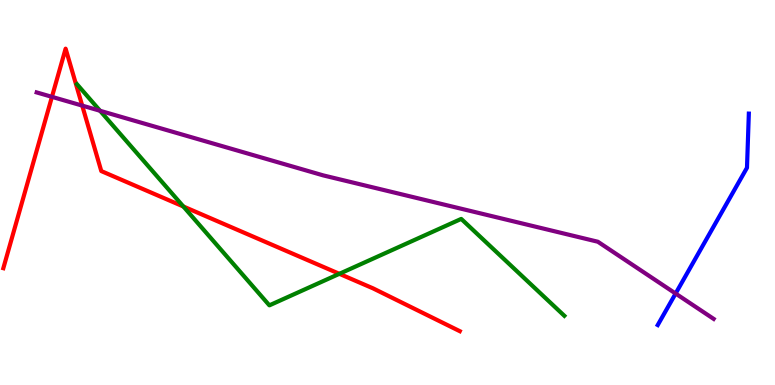[{'lines': ['blue', 'red'], 'intersections': []}, {'lines': ['green', 'red'], 'intersections': [{'x': 2.37, 'y': 4.64}, {'x': 4.38, 'y': 2.89}]}, {'lines': ['purple', 'red'], 'intersections': [{'x': 0.67, 'y': 7.48}, {'x': 1.06, 'y': 7.26}]}, {'lines': ['blue', 'green'], 'intersections': []}, {'lines': ['blue', 'purple'], 'intersections': [{'x': 8.72, 'y': 2.38}]}, {'lines': ['green', 'purple'], 'intersections': [{'x': 1.29, 'y': 7.12}]}]